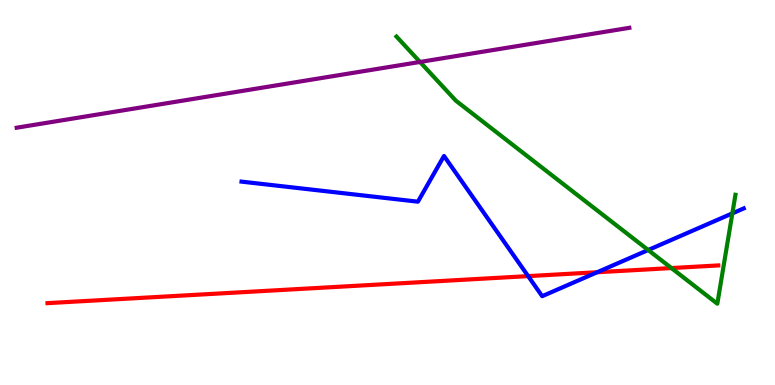[{'lines': ['blue', 'red'], 'intersections': [{'x': 6.81, 'y': 2.83}, {'x': 7.71, 'y': 2.93}]}, {'lines': ['green', 'red'], 'intersections': [{'x': 8.66, 'y': 3.04}]}, {'lines': ['purple', 'red'], 'intersections': []}, {'lines': ['blue', 'green'], 'intersections': [{'x': 8.36, 'y': 3.51}, {'x': 9.45, 'y': 4.46}]}, {'lines': ['blue', 'purple'], 'intersections': []}, {'lines': ['green', 'purple'], 'intersections': [{'x': 5.42, 'y': 8.39}]}]